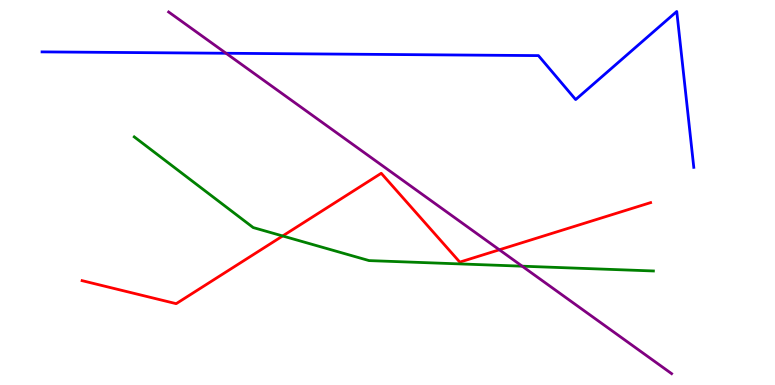[{'lines': ['blue', 'red'], 'intersections': []}, {'lines': ['green', 'red'], 'intersections': [{'x': 3.65, 'y': 3.87}]}, {'lines': ['purple', 'red'], 'intersections': [{'x': 6.44, 'y': 3.51}]}, {'lines': ['blue', 'green'], 'intersections': []}, {'lines': ['blue', 'purple'], 'intersections': [{'x': 2.92, 'y': 8.62}]}, {'lines': ['green', 'purple'], 'intersections': [{'x': 6.74, 'y': 3.09}]}]